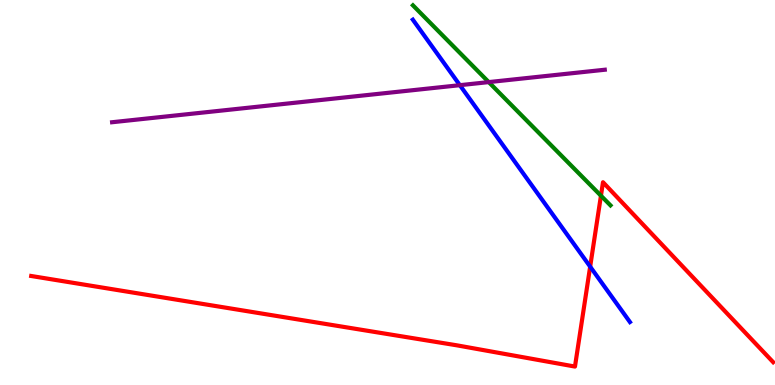[{'lines': ['blue', 'red'], 'intersections': [{'x': 7.61, 'y': 3.07}]}, {'lines': ['green', 'red'], 'intersections': [{'x': 7.75, 'y': 4.92}]}, {'lines': ['purple', 'red'], 'intersections': []}, {'lines': ['blue', 'green'], 'intersections': []}, {'lines': ['blue', 'purple'], 'intersections': [{'x': 5.93, 'y': 7.79}]}, {'lines': ['green', 'purple'], 'intersections': [{'x': 6.31, 'y': 7.87}]}]